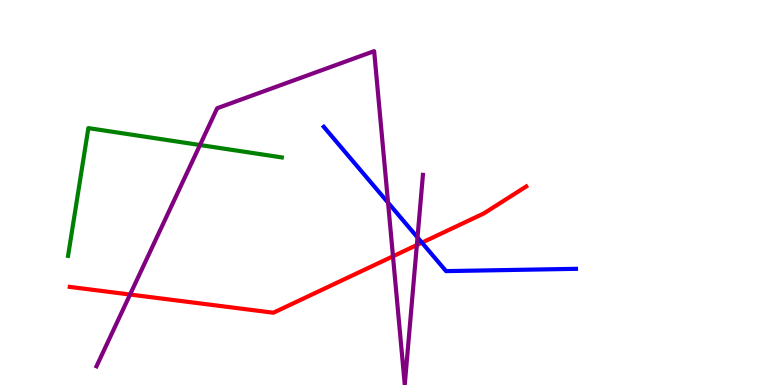[{'lines': ['blue', 'red'], 'intersections': [{'x': 5.44, 'y': 3.7}]}, {'lines': ['green', 'red'], 'intersections': []}, {'lines': ['purple', 'red'], 'intersections': [{'x': 1.68, 'y': 2.35}, {'x': 5.07, 'y': 3.34}, {'x': 5.38, 'y': 3.64}]}, {'lines': ['blue', 'green'], 'intersections': []}, {'lines': ['blue', 'purple'], 'intersections': [{'x': 5.01, 'y': 4.74}, {'x': 5.39, 'y': 3.83}]}, {'lines': ['green', 'purple'], 'intersections': [{'x': 2.58, 'y': 6.23}]}]